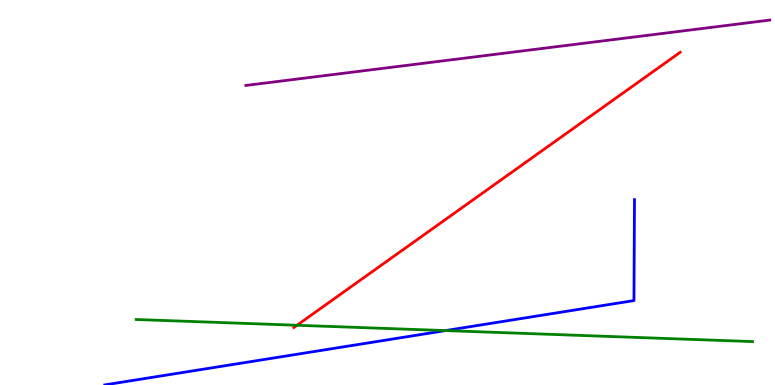[{'lines': ['blue', 'red'], 'intersections': []}, {'lines': ['green', 'red'], 'intersections': [{'x': 3.83, 'y': 1.55}]}, {'lines': ['purple', 'red'], 'intersections': []}, {'lines': ['blue', 'green'], 'intersections': [{'x': 5.75, 'y': 1.41}]}, {'lines': ['blue', 'purple'], 'intersections': []}, {'lines': ['green', 'purple'], 'intersections': []}]